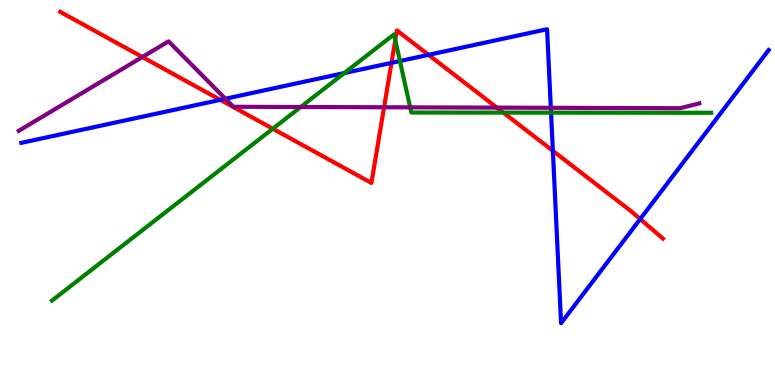[{'lines': ['blue', 'red'], 'intersections': [{'x': 2.84, 'y': 7.41}, {'x': 5.05, 'y': 8.37}, {'x': 5.53, 'y': 8.58}, {'x': 7.13, 'y': 6.08}, {'x': 8.26, 'y': 4.31}]}, {'lines': ['green', 'red'], 'intersections': [{'x': 3.52, 'y': 6.66}, {'x': 5.1, 'y': 8.96}, {'x': 6.5, 'y': 7.07}]}, {'lines': ['purple', 'red'], 'intersections': [{'x': 1.84, 'y': 8.52}, {'x': 4.96, 'y': 7.21}, {'x': 6.41, 'y': 7.2}]}, {'lines': ['blue', 'green'], 'intersections': [{'x': 4.44, 'y': 8.1}, {'x': 5.16, 'y': 8.41}, {'x': 7.11, 'y': 7.07}]}, {'lines': ['blue', 'purple'], 'intersections': [{'x': 2.91, 'y': 7.44}, {'x': 7.11, 'y': 7.2}]}, {'lines': ['green', 'purple'], 'intersections': [{'x': 3.88, 'y': 7.22}, {'x': 5.29, 'y': 7.21}]}]